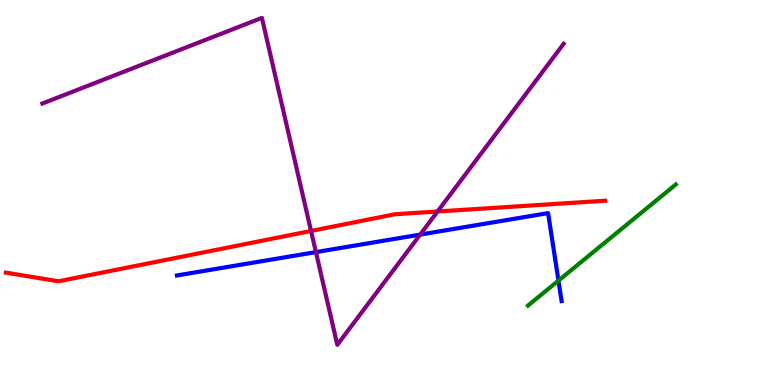[{'lines': ['blue', 'red'], 'intersections': []}, {'lines': ['green', 'red'], 'intersections': []}, {'lines': ['purple', 'red'], 'intersections': [{'x': 4.01, 'y': 4.0}, {'x': 5.65, 'y': 4.51}]}, {'lines': ['blue', 'green'], 'intersections': [{'x': 7.21, 'y': 2.71}]}, {'lines': ['blue', 'purple'], 'intersections': [{'x': 4.08, 'y': 3.45}, {'x': 5.42, 'y': 3.91}]}, {'lines': ['green', 'purple'], 'intersections': []}]